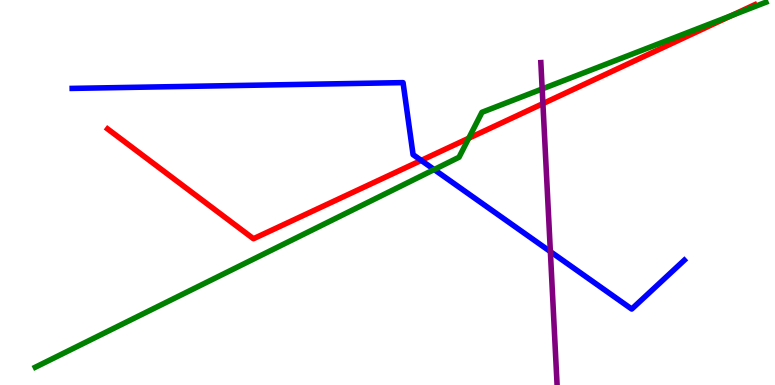[{'lines': ['blue', 'red'], 'intersections': [{'x': 5.44, 'y': 5.83}]}, {'lines': ['green', 'red'], 'intersections': [{'x': 6.05, 'y': 6.41}, {'x': 9.44, 'y': 9.6}]}, {'lines': ['purple', 'red'], 'intersections': [{'x': 7.01, 'y': 7.31}]}, {'lines': ['blue', 'green'], 'intersections': [{'x': 5.6, 'y': 5.6}]}, {'lines': ['blue', 'purple'], 'intersections': [{'x': 7.1, 'y': 3.47}]}, {'lines': ['green', 'purple'], 'intersections': [{'x': 7.0, 'y': 7.69}]}]